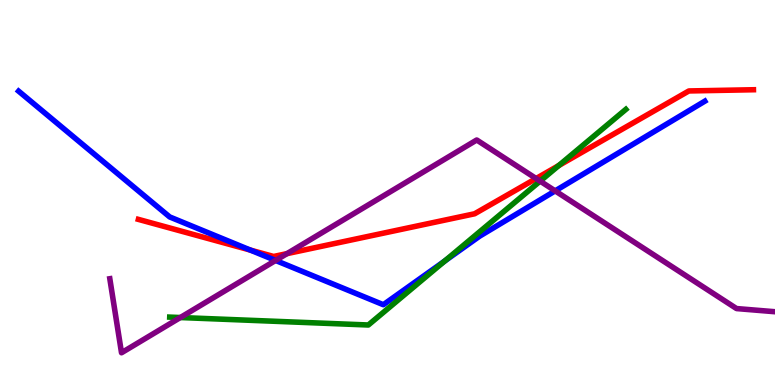[{'lines': ['blue', 'red'], 'intersections': [{'x': 3.23, 'y': 3.5}]}, {'lines': ['green', 'red'], 'intersections': [{'x': 7.21, 'y': 5.7}]}, {'lines': ['purple', 'red'], 'intersections': [{'x': 3.7, 'y': 3.41}, {'x': 6.92, 'y': 5.36}]}, {'lines': ['blue', 'green'], 'intersections': [{'x': 5.74, 'y': 3.22}]}, {'lines': ['blue', 'purple'], 'intersections': [{'x': 3.56, 'y': 3.23}, {'x': 7.16, 'y': 5.04}]}, {'lines': ['green', 'purple'], 'intersections': [{'x': 2.33, 'y': 1.75}, {'x': 6.97, 'y': 5.3}]}]